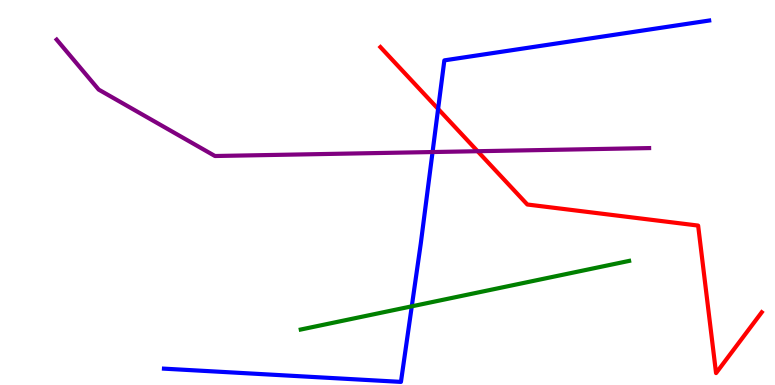[{'lines': ['blue', 'red'], 'intersections': [{'x': 5.65, 'y': 7.17}]}, {'lines': ['green', 'red'], 'intersections': []}, {'lines': ['purple', 'red'], 'intersections': [{'x': 6.16, 'y': 6.07}]}, {'lines': ['blue', 'green'], 'intersections': [{'x': 5.31, 'y': 2.04}]}, {'lines': ['blue', 'purple'], 'intersections': [{'x': 5.58, 'y': 6.05}]}, {'lines': ['green', 'purple'], 'intersections': []}]